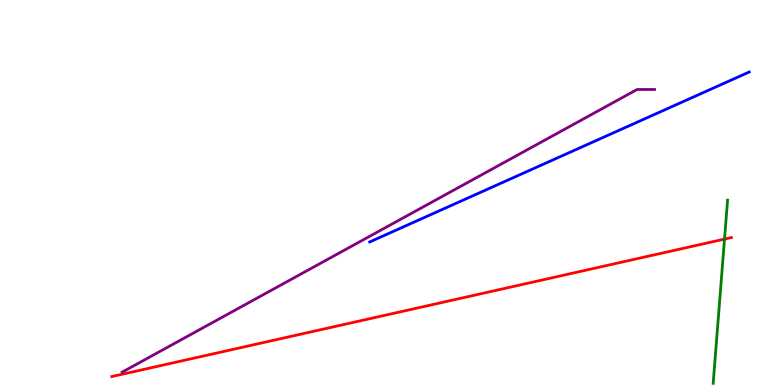[{'lines': ['blue', 'red'], 'intersections': []}, {'lines': ['green', 'red'], 'intersections': [{'x': 9.35, 'y': 3.79}]}, {'lines': ['purple', 'red'], 'intersections': []}, {'lines': ['blue', 'green'], 'intersections': []}, {'lines': ['blue', 'purple'], 'intersections': []}, {'lines': ['green', 'purple'], 'intersections': []}]